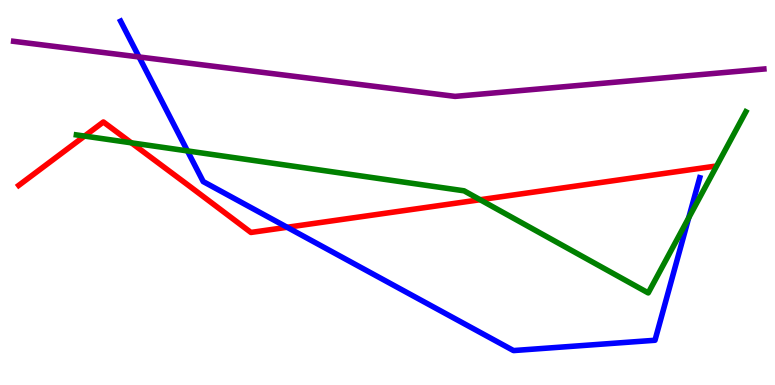[{'lines': ['blue', 'red'], 'intersections': [{'x': 3.7, 'y': 4.1}]}, {'lines': ['green', 'red'], 'intersections': [{'x': 1.09, 'y': 6.47}, {'x': 1.69, 'y': 6.29}, {'x': 6.2, 'y': 4.81}]}, {'lines': ['purple', 'red'], 'intersections': []}, {'lines': ['blue', 'green'], 'intersections': [{'x': 2.42, 'y': 6.08}, {'x': 8.89, 'y': 4.34}]}, {'lines': ['blue', 'purple'], 'intersections': [{'x': 1.79, 'y': 8.52}]}, {'lines': ['green', 'purple'], 'intersections': []}]